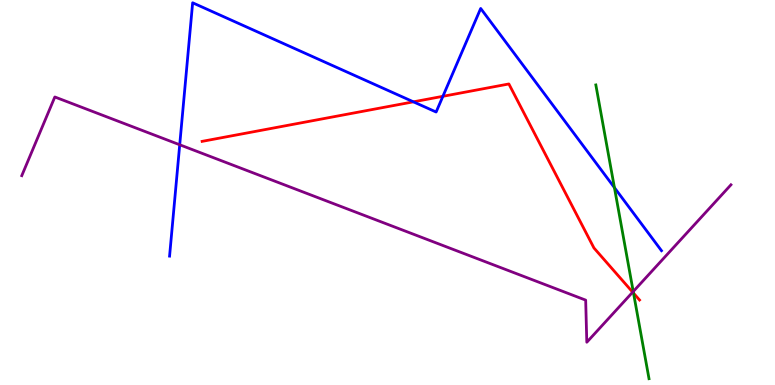[{'lines': ['blue', 'red'], 'intersections': [{'x': 5.33, 'y': 7.36}, {'x': 5.71, 'y': 7.5}]}, {'lines': ['green', 'red'], 'intersections': [{'x': 8.17, 'y': 2.39}]}, {'lines': ['purple', 'red'], 'intersections': [{'x': 8.16, 'y': 2.41}]}, {'lines': ['blue', 'green'], 'intersections': [{'x': 7.93, 'y': 5.13}]}, {'lines': ['blue', 'purple'], 'intersections': [{'x': 2.32, 'y': 6.24}]}, {'lines': ['green', 'purple'], 'intersections': [{'x': 8.17, 'y': 2.43}]}]